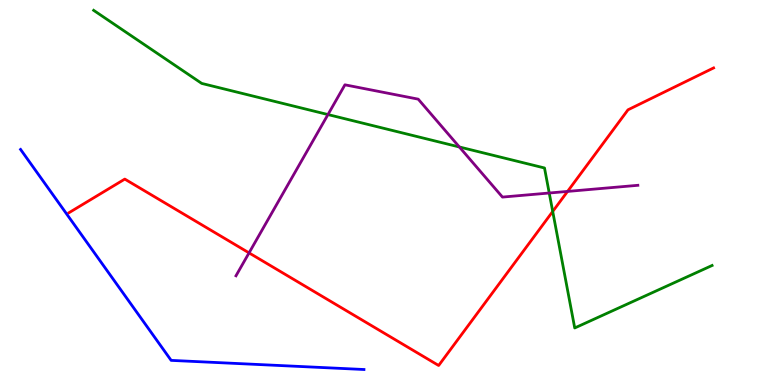[{'lines': ['blue', 'red'], 'intersections': []}, {'lines': ['green', 'red'], 'intersections': [{'x': 7.13, 'y': 4.51}]}, {'lines': ['purple', 'red'], 'intersections': [{'x': 3.21, 'y': 3.43}, {'x': 7.32, 'y': 5.03}]}, {'lines': ['blue', 'green'], 'intersections': []}, {'lines': ['blue', 'purple'], 'intersections': []}, {'lines': ['green', 'purple'], 'intersections': [{'x': 4.23, 'y': 7.02}, {'x': 5.93, 'y': 6.18}, {'x': 7.09, 'y': 4.99}]}]